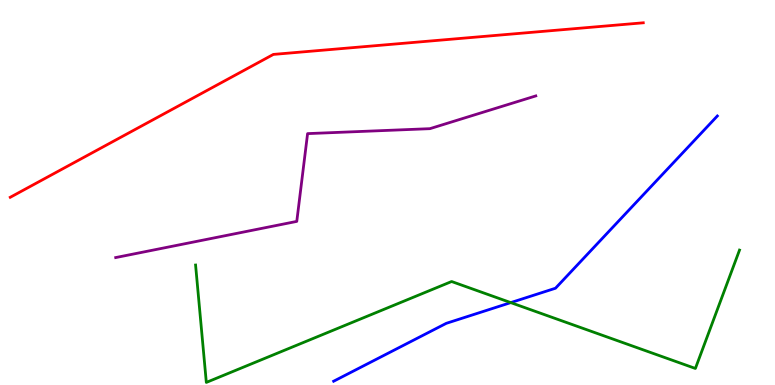[{'lines': ['blue', 'red'], 'intersections': []}, {'lines': ['green', 'red'], 'intersections': []}, {'lines': ['purple', 'red'], 'intersections': []}, {'lines': ['blue', 'green'], 'intersections': [{'x': 6.59, 'y': 2.14}]}, {'lines': ['blue', 'purple'], 'intersections': []}, {'lines': ['green', 'purple'], 'intersections': []}]